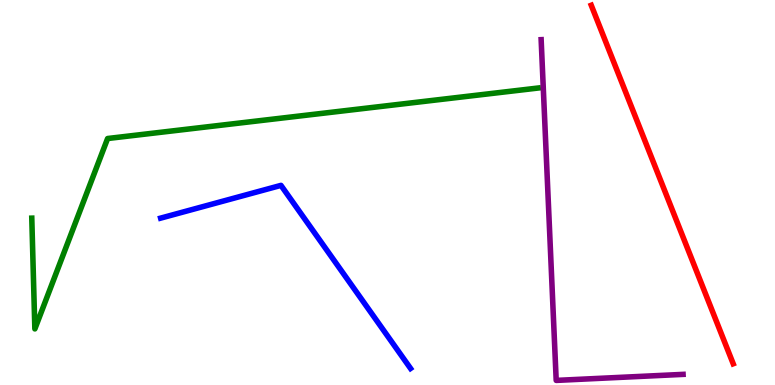[{'lines': ['blue', 'red'], 'intersections': []}, {'lines': ['green', 'red'], 'intersections': []}, {'lines': ['purple', 'red'], 'intersections': []}, {'lines': ['blue', 'green'], 'intersections': []}, {'lines': ['blue', 'purple'], 'intersections': []}, {'lines': ['green', 'purple'], 'intersections': []}]